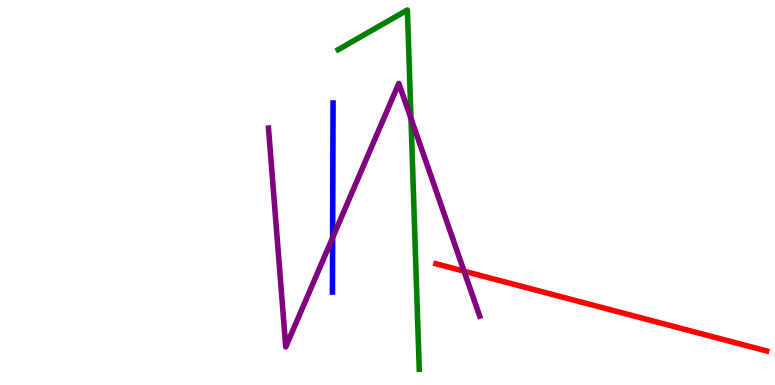[{'lines': ['blue', 'red'], 'intersections': []}, {'lines': ['green', 'red'], 'intersections': []}, {'lines': ['purple', 'red'], 'intersections': [{'x': 5.99, 'y': 2.96}]}, {'lines': ['blue', 'green'], 'intersections': []}, {'lines': ['blue', 'purple'], 'intersections': [{'x': 4.29, 'y': 3.83}]}, {'lines': ['green', 'purple'], 'intersections': [{'x': 5.3, 'y': 6.92}]}]